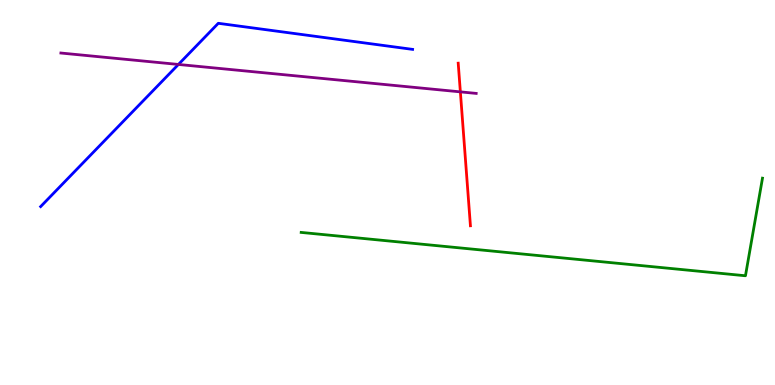[{'lines': ['blue', 'red'], 'intersections': []}, {'lines': ['green', 'red'], 'intersections': []}, {'lines': ['purple', 'red'], 'intersections': [{'x': 5.94, 'y': 7.61}]}, {'lines': ['blue', 'green'], 'intersections': []}, {'lines': ['blue', 'purple'], 'intersections': [{'x': 2.3, 'y': 8.33}]}, {'lines': ['green', 'purple'], 'intersections': []}]